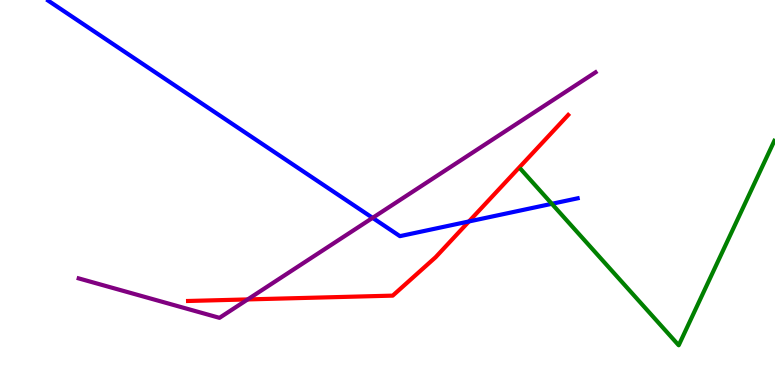[{'lines': ['blue', 'red'], 'intersections': [{'x': 6.05, 'y': 4.25}]}, {'lines': ['green', 'red'], 'intersections': []}, {'lines': ['purple', 'red'], 'intersections': [{'x': 3.2, 'y': 2.22}]}, {'lines': ['blue', 'green'], 'intersections': [{'x': 7.12, 'y': 4.71}]}, {'lines': ['blue', 'purple'], 'intersections': [{'x': 4.81, 'y': 4.34}]}, {'lines': ['green', 'purple'], 'intersections': []}]